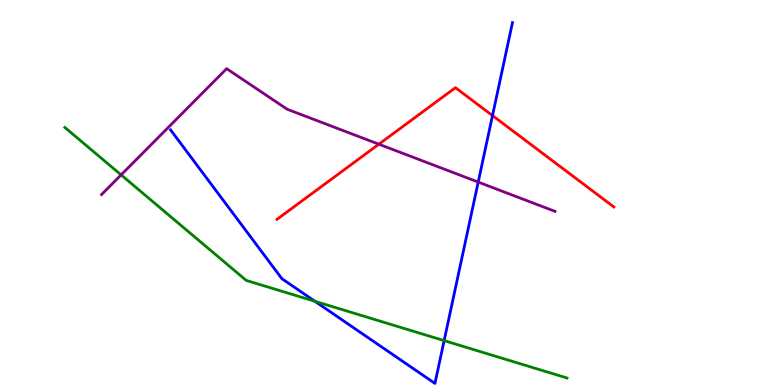[{'lines': ['blue', 'red'], 'intersections': [{'x': 6.35, 'y': 7.0}]}, {'lines': ['green', 'red'], 'intersections': []}, {'lines': ['purple', 'red'], 'intersections': [{'x': 4.89, 'y': 6.25}]}, {'lines': ['blue', 'green'], 'intersections': [{'x': 4.06, 'y': 2.17}, {'x': 5.73, 'y': 1.15}]}, {'lines': ['blue', 'purple'], 'intersections': [{'x': 6.17, 'y': 5.27}]}, {'lines': ['green', 'purple'], 'intersections': [{'x': 1.56, 'y': 5.46}]}]